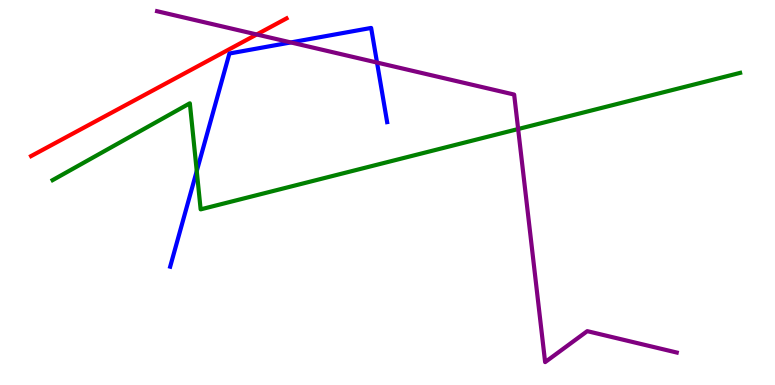[{'lines': ['blue', 'red'], 'intersections': []}, {'lines': ['green', 'red'], 'intersections': []}, {'lines': ['purple', 'red'], 'intersections': [{'x': 3.31, 'y': 9.1}]}, {'lines': ['blue', 'green'], 'intersections': [{'x': 2.54, 'y': 5.56}]}, {'lines': ['blue', 'purple'], 'intersections': [{'x': 3.75, 'y': 8.9}, {'x': 4.86, 'y': 8.38}]}, {'lines': ['green', 'purple'], 'intersections': [{'x': 6.69, 'y': 6.65}]}]